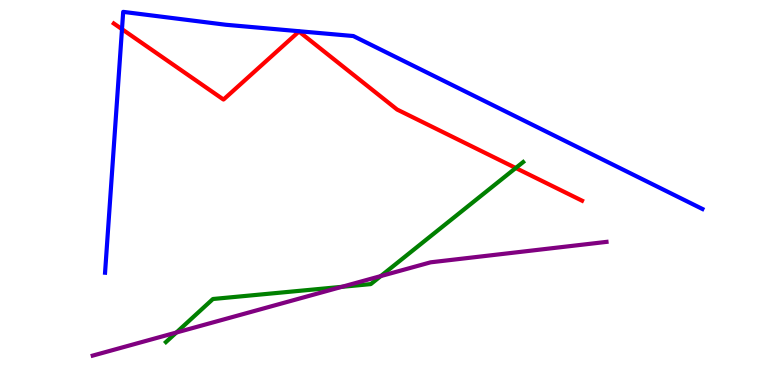[{'lines': ['blue', 'red'], 'intersections': [{'x': 1.57, 'y': 9.24}]}, {'lines': ['green', 'red'], 'intersections': [{'x': 6.65, 'y': 5.64}]}, {'lines': ['purple', 'red'], 'intersections': []}, {'lines': ['blue', 'green'], 'intersections': []}, {'lines': ['blue', 'purple'], 'intersections': []}, {'lines': ['green', 'purple'], 'intersections': [{'x': 2.28, 'y': 1.36}, {'x': 4.41, 'y': 2.55}, {'x': 4.91, 'y': 2.83}]}]